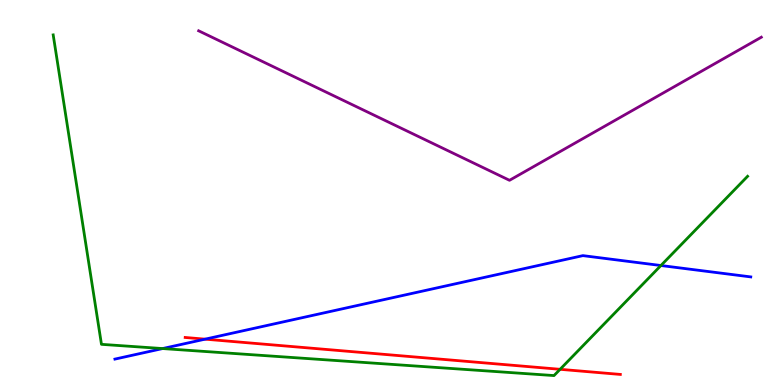[{'lines': ['blue', 'red'], 'intersections': [{'x': 2.65, 'y': 1.19}]}, {'lines': ['green', 'red'], 'intersections': [{'x': 7.23, 'y': 0.408}]}, {'lines': ['purple', 'red'], 'intersections': []}, {'lines': ['blue', 'green'], 'intersections': [{'x': 2.1, 'y': 0.947}, {'x': 8.53, 'y': 3.1}]}, {'lines': ['blue', 'purple'], 'intersections': []}, {'lines': ['green', 'purple'], 'intersections': []}]